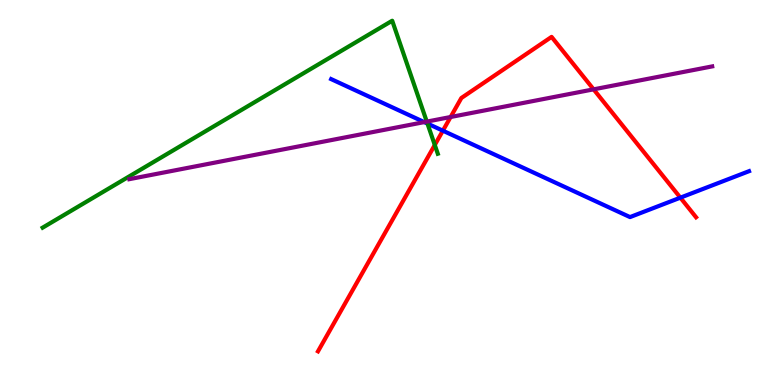[{'lines': ['blue', 'red'], 'intersections': [{'x': 5.71, 'y': 6.61}, {'x': 8.78, 'y': 4.87}]}, {'lines': ['green', 'red'], 'intersections': [{'x': 5.61, 'y': 6.23}]}, {'lines': ['purple', 'red'], 'intersections': [{'x': 5.81, 'y': 6.96}, {'x': 7.66, 'y': 7.68}]}, {'lines': ['blue', 'green'], 'intersections': [{'x': 5.52, 'y': 6.79}]}, {'lines': ['blue', 'purple'], 'intersections': [{'x': 5.47, 'y': 6.83}]}, {'lines': ['green', 'purple'], 'intersections': [{'x': 5.51, 'y': 6.84}]}]